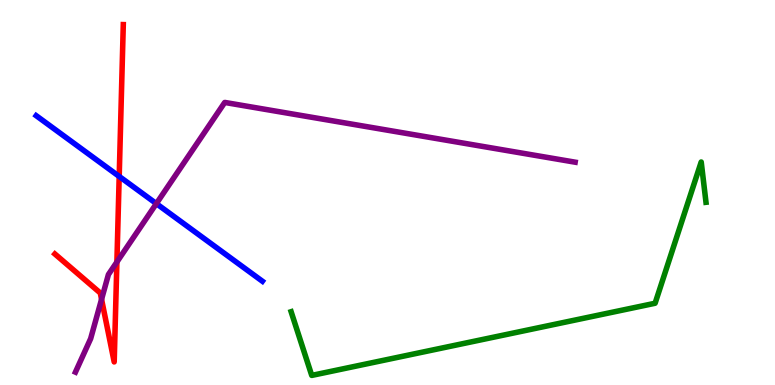[{'lines': ['blue', 'red'], 'intersections': [{'x': 1.54, 'y': 5.42}]}, {'lines': ['green', 'red'], 'intersections': []}, {'lines': ['purple', 'red'], 'intersections': [{'x': 1.31, 'y': 2.23}, {'x': 1.51, 'y': 3.19}]}, {'lines': ['blue', 'green'], 'intersections': []}, {'lines': ['blue', 'purple'], 'intersections': [{'x': 2.02, 'y': 4.71}]}, {'lines': ['green', 'purple'], 'intersections': []}]